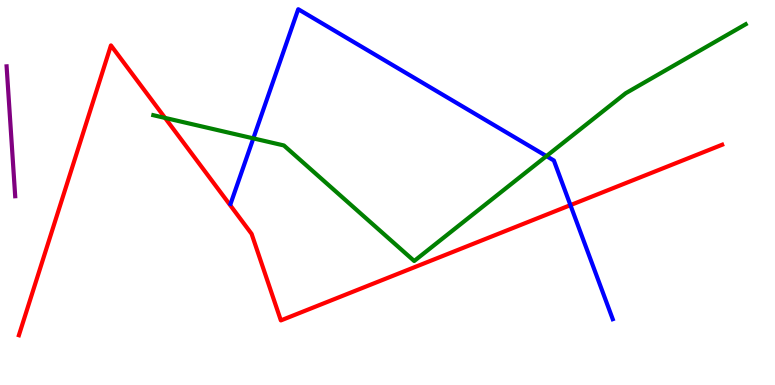[{'lines': ['blue', 'red'], 'intersections': [{'x': 7.36, 'y': 4.67}]}, {'lines': ['green', 'red'], 'intersections': [{'x': 2.13, 'y': 6.94}]}, {'lines': ['purple', 'red'], 'intersections': []}, {'lines': ['blue', 'green'], 'intersections': [{'x': 3.27, 'y': 6.41}, {'x': 7.05, 'y': 5.95}]}, {'lines': ['blue', 'purple'], 'intersections': []}, {'lines': ['green', 'purple'], 'intersections': []}]